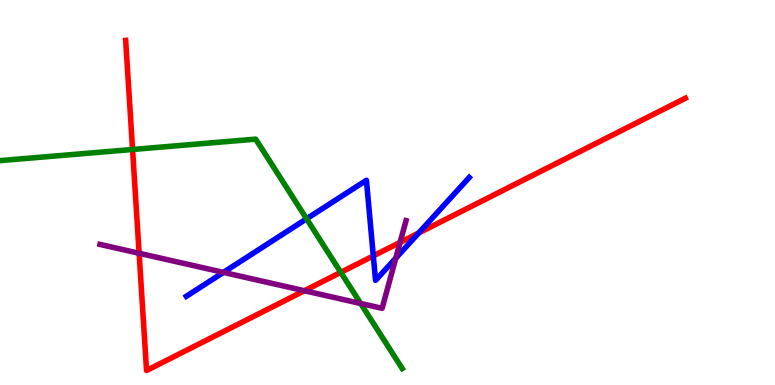[{'lines': ['blue', 'red'], 'intersections': [{'x': 4.82, 'y': 3.35}, {'x': 5.4, 'y': 3.95}]}, {'lines': ['green', 'red'], 'intersections': [{'x': 1.71, 'y': 6.12}, {'x': 4.4, 'y': 2.93}]}, {'lines': ['purple', 'red'], 'intersections': [{'x': 1.8, 'y': 3.42}, {'x': 3.93, 'y': 2.45}, {'x': 5.16, 'y': 3.7}]}, {'lines': ['blue', 'green'], 'intersections': [{'x': 3.96, 'y': 4.32}]}, {'lines': ['blue', 'purple'], 'intersections': [{'x': 2.88, 'y': 2.92}, {'x': 5.11, 'y': 3.3}]}, {'lines': ['green', 'purple'], 'intersections': [{'x': 4.65, 'y': 2.12}]}]